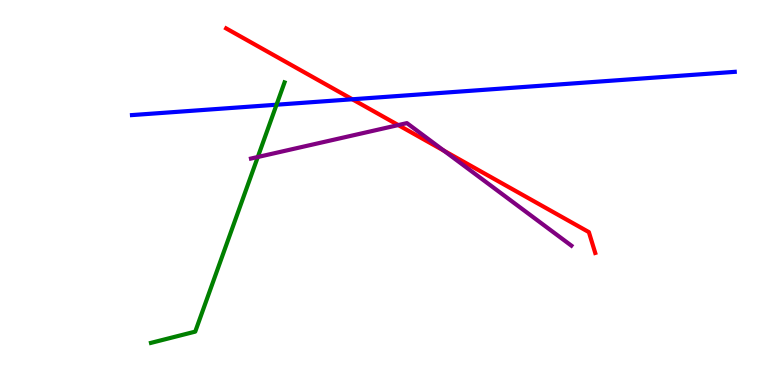[{'lines': ['blue', 'red'], 'intersections': [{'x': 4.55, 'y': 7.42}]}, {'lines': ['green', 'red'], 'intersections': []}, {'lines': ['purple', 'red'], 'intersections': [{'x': 5.14, 'y': 6.75}, {'x': 5.73, 'y': 6.08}]}, {'lines': ['blue', 'green'], 'intersections': [{'x': 3.57, 'y': 7.28}]}, {'lines': ['blue', 'purple'], 'intersections': []}, {'lines': ['green', 'purple'], 'intersections': [{'x': 3.33, 'y': 5.92}]}]